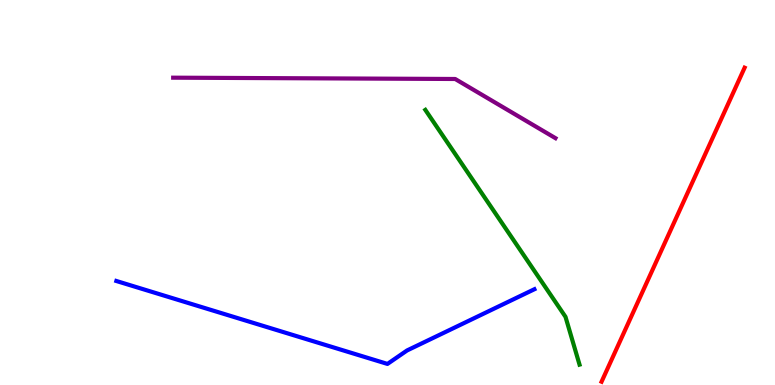[{'lines': ['blue', 'red'], 'intersections': []}, {'lines': ['green', 'red'], 'intersections': []}, {'lines': ['purple', 'red'], 'intersections': []}, {'lines': ['blue', 'green'], 'intersections': []}, {'lines': ['blue', 'purple'], 'intersections': []}, {'lines': ['green', 'purple'], 'intersections': []}]